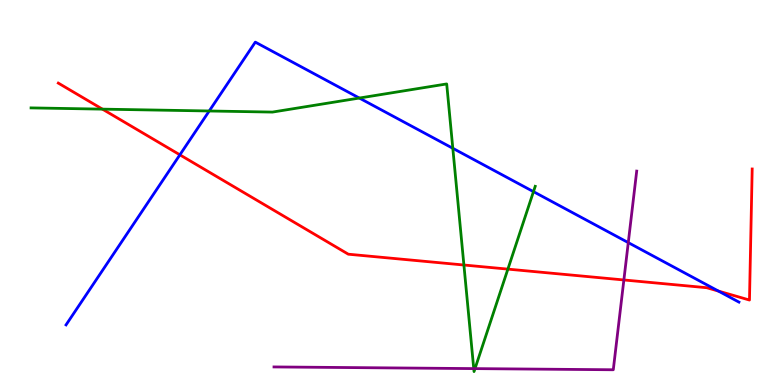[{'lines': ['blue', 'red'], 'intersections': [{'x': 2.32, 'y': 5.98}, {'x': 9.27, 'y': 2.44}]}, {'lines': ['green', 'red'], 'intersections': [{'x': 1.32, 'y': 7.17}, {'x': 5.99, 'y': 3.12}, {'x': 6.55, 'y': 3.01}]}, {'lines': ['purple', 'red'], 'intersections': [{'x': 8.05, 'y': 2.73}]}, {'lines': ['blue', 'green'], 'intersections': [{'x': 2.7, 'y': 7.12}, {'x': 4.64, 'y': 7.45}, {'x': 5.84, 'y': 6.15}, {'x': 6.88, 'y': 5.02}]}, {'lines': ['blue', 'purple'], 'intersections': [{'x': 8.11, 'y': 3.7}]}, {'lines': ['green', 'purple'], 'intersections': [{'x': 6.11, 'y': 0.426}, {'x': 6.13, 'y': 0.426}]}]